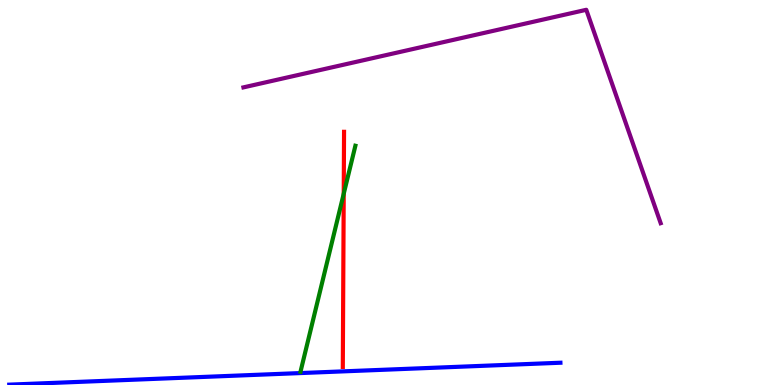[{'lines': ['blue', 'red'], 'intersections': []}, {'lines': ['green', 'red'], 'intersections': [{'x': 4.44, 'y': 4.97}]}, {'lines': ['purple', 'red'], 'intersections': []}, {'lines': ['blue', 'green'], 'intersections': []}, {'lines': ['blue', 'purple'], 'intersections': []}, {'lines': ['green', 'purple'], 'intersections': []}]